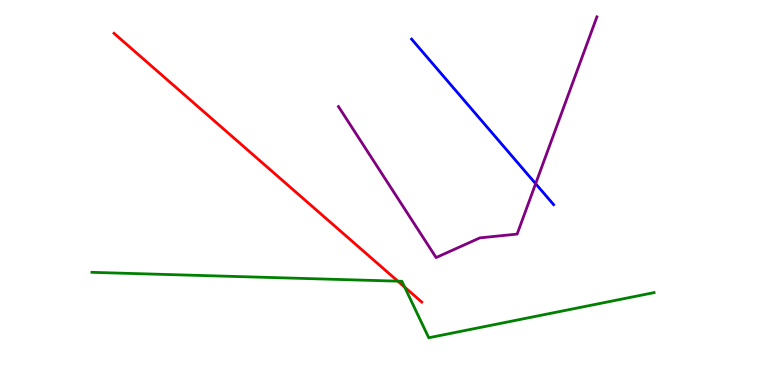[{'lines': ['blue', 'red'], 'intersections': []}, {'lines': ['green', 'red'], 'intersections': [{'x': 5.13, 'y': 2.7}, {'x': 5.22, 'y': 2.54}]}, {'lines': ['purple', 'red'], 'intersections': []}, {'lines': ['blue', 'green'], 'intersections': []}, {'lines': ['blue', 'purple'], 'intersections': [{'x': 6.91, 'y': 5.23}]}, {'lines': ['green', 'purple'], 'intersections': []}]